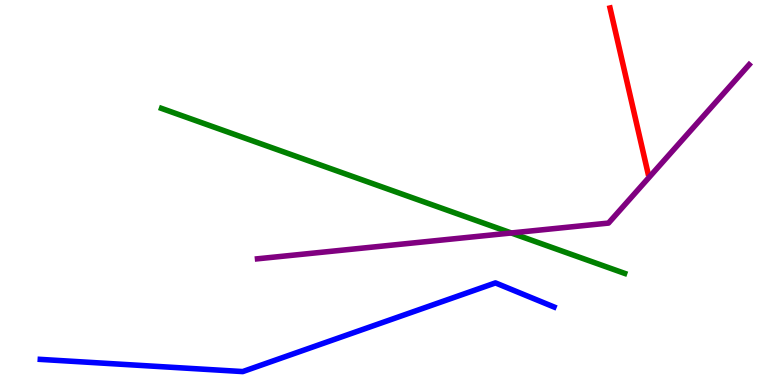[{'lines': ['blue', 'red'], 'intersections': []}, {'lines': ['green', 'red'], 'intersections': []}, {'lines': ['purple', 'red'], 'intersections': []}, {'lines': ['blue', 'green'], 'intersections': []}, {'lines': ['blue', 'purple'], 'intersections': []}, {'lines': ['green', 'purple'], 'intersections': [{'x': 6.6, 'y': 3.95}]}]